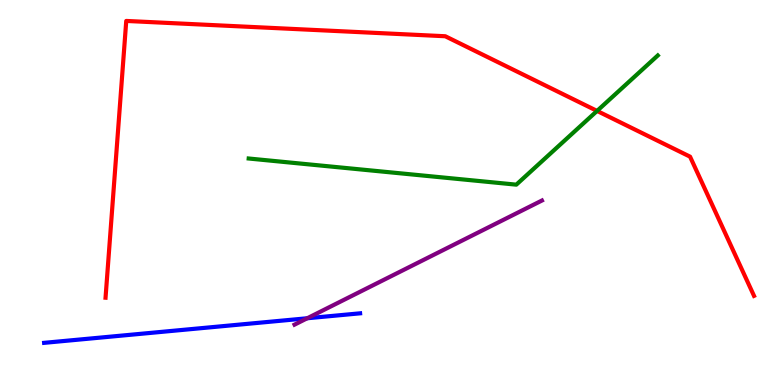[{'lines': ['blue', 'red'], 'intersections': []}, {'lines': ['green', 'red'], 'intersections': [{'x': 7.7, 'y': 7.12}]}, {'lines': ['purple', 'red'], 'intersections': []}, {'lines': ['blue', 'green'], 'intersections': []}, {'lines': ['blue', 'purple'], 'intersections': [{'x': 3.96, 'y': 1.73}]}, {'lines': ['green', 'purple'], 'intersections': []}]